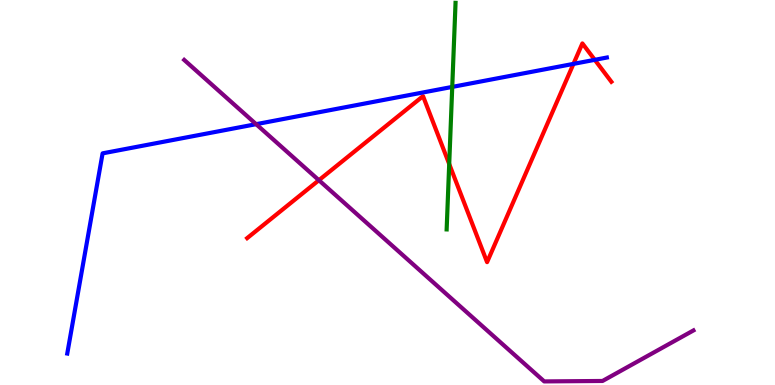[{'lines': ['blue', 'red'], 'intersections': [{'x': 7.4, 'y': 8.34}, {'x': 7.67, 'y': 8.45}]}, {'lines': ['green', 'red'], 'intersections': [{'x': 5.8, 'y': 5.74}]}, {'lines': ['purple', 'red'], 'intersections': [{'x': 4.11, 'y': 5.32}]}, {'lines': ['blue', 'green'], 'intersections': [{'x': 5.84, 'y': 7.74}]}, {'lines': ['blue', 'purple'], 'intersections': [{'x': 3.31, 'y': 6.77}]}, {'lines': ['green', 'purple'], 'intersections': []}]